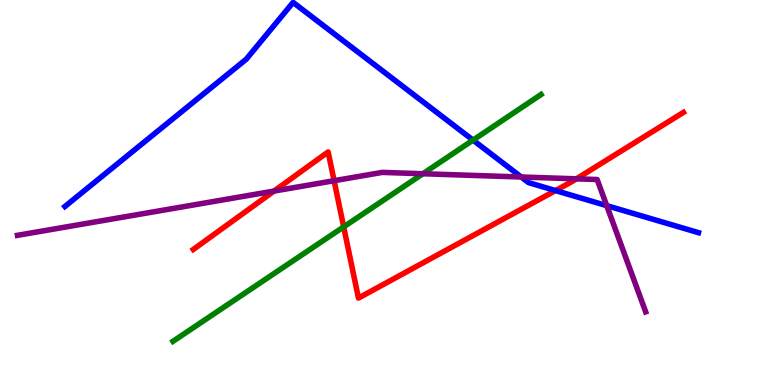[{'lines': ['blue', 'red'], 'intersections': [{'x': 7.17, 'y': 5.05}]}, {'lines': ['green', 'red'], 'intersections': [{'x': 4.43, 'y': 4.11}]}, {'lines': ['purple', 'red'], 'intersections': [{'x': 3.54, 'y': 5.04}, {'x': 4.31, 'y': 5.31}, {'x': 7.44, 'y': 5.36}]}, {'lines': ['blue', 'green'], 'intersections': [{'x': 6.1, 'y': 6.36}]}, {'lines': ['blue', 'purple'], 'intersections': [{'x': 6.73, 'y': 5.4}, {'x': 7.83, 'y': 4.66}]}, {'lines': ['green', 'purple'], 'intersections': [{'x': 5.46, 'y': 5.49}]}]